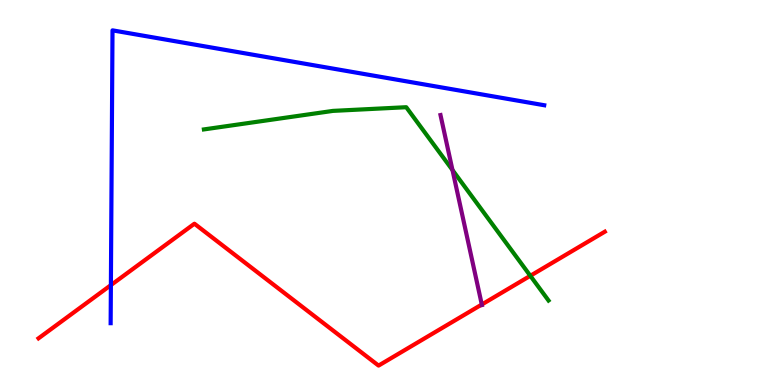[{'lines': ['blue', 'red'], 'intersections': [{'x': 1.43, 'y': 2.59}]}, {'lines': ['green', 'red'], 'intersections': [{'x': 6.84, 'y': 2.84}]}, {'lines': ['purple', 'red'], 'intersections': [{'x': 6.22, 'y': 2.09}]}, {'lines': ['blue', 'green'], 'intersections': []}, {'lines': ['blue', 'purple'], 'intersections': []}, {'lines': ['green', 'purple'], 'intersections': [{'x': 5.84, 'y': 5.58}]}]